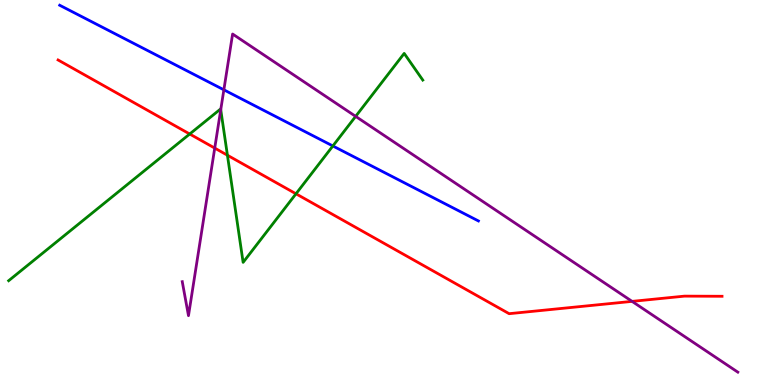[{'lines': ['blue', 'red'], 'intersections': []}, {'lines': ['green', 'red'], 'intersections': [{'x': 2.45, 'y': 6.52}, {'x': 2.93, 'y': 5.97}, {'x': 3.82, 'y': 4.97}]}, {'lines': ['purple', 'red'], 'intersections': [{'x': 2.77, 'y': 6.15}, {'x': 8.16, 'y': 2.17}]}, {'lines': ['blue', 'green'], 'intersections': [{'x': 4.29, 'y': 6.21}]}, {'lines': ['blue', 'purple'], 'intersections': [{'x': 2.89, 'y': 7.67}]}, {'lines': ['green', 'purple'], 'intersections': [{'x': 2.85, 'y': 7.15}, {'x': 4.59, 'y': 6.98}]}]